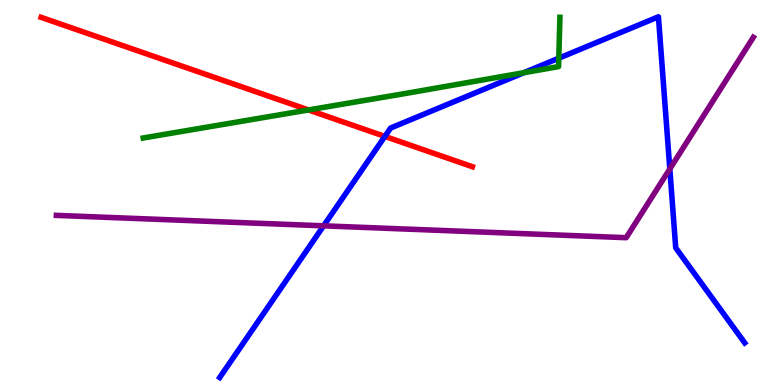[{'lines': ['blue', 'red'], 'intersections': [{'x': 4.97, 'y': 6.46}]}, {'lines': ['green', 'red'], 'intersections': [{'x': 3.98, 'y': 7.14}]}, {'lines': ['purple', 'red'], 'intersections': []}, {'lines': ['blue', 'green'], 'intersections': [{'x': 6.76, 'y': 8.11}, {'x': 7.21, 'y': 8.49}]}, {'lines': ['blue', 'purple'], 'intersections': [{'x': 4.18, 'y': 4.13}, {'x': 8.64, 'y': 5.61}]}, {'lines': ['green', 'purple'], 'intersections': []}]